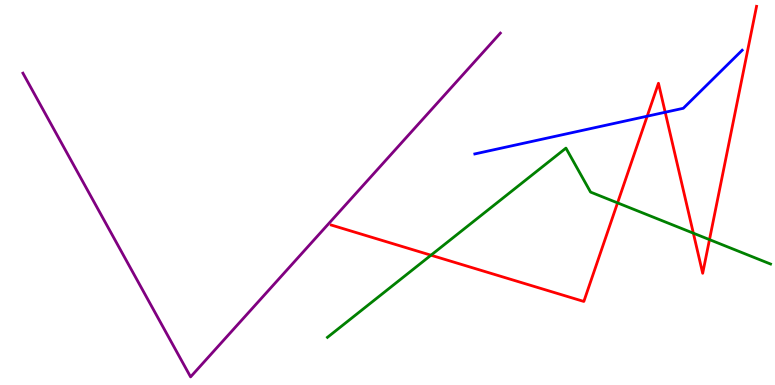[{'lines': ['blue', 'red'], 'intersections': [{'x': 8.35, 'y': 6.98}, {'x': 8.58, 'y': 7.08}]}, {'lines': ['green', 'red'], 'intersections': [{'x': 5.56, 'y': 3.37}, {'x': 7.97, 'y': 4.73}, {'x': 8.95, 'y': 3.94}, {'x': 9.15, 'y': 3.78}]}, {'lines': ['purple', 'red'], 'intersections': []}, {'lines': ['blue', 'green'], 'intersections': []}, {'lines': ['blue', 'purple'], 'intersections': []}, {'lines': ['green', 'purple'], 'intersections': []}]